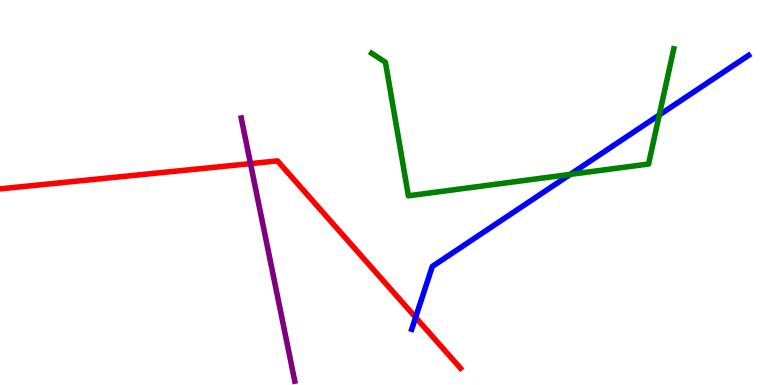[{'lines': ['blue', 'red'], 'intersections': [{'x': 5.36, 'y': 1.76}]}, {'lines': ['green', 'red'], 'intersections': []}, {'lines': ['purple', 'red'], 'intersections': [{'x': 3.23, 'y': 5.75}]}, {'lines': ['blue', 'green'], 'intersections': [{'x': 7.36, 'y': 5.47}, {'x': 8.51, 'y': 7.01}]}, {'lines': ['blue', 'purple'], 'intersections': []}, {'lines': ['green', 'purple'], 'intersections': []}]